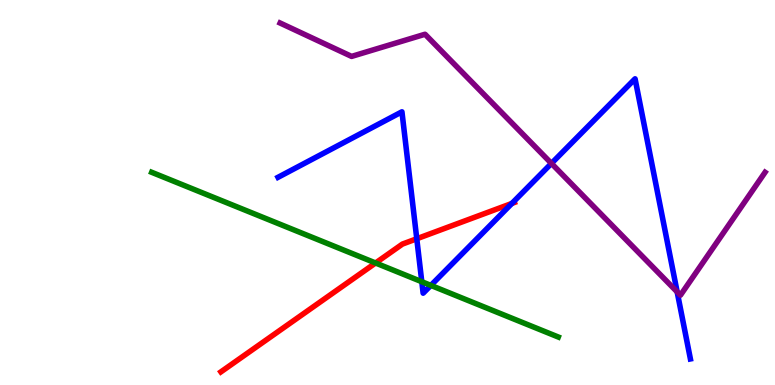[{'lines': ['blue', 'red'], 'intersections': [{'x': 5.38, 'y': 3.8}, {'x': 6.6, 'y': 4.72}]}, {'lines': ['green', 'red'], 'intersections': [{'x': 4.85, 'y': 3.17}]}, {'lines': ['purple', 'red'], 'intersections': []}, {'lines': ['blue', 'green'], 'intersections': [{'x': 5.44, 'y': 2.68}, {'x': 5.56, 'y': 2.59}]}, {'lines': ['blue', 'purple'], 'intersections': [{'x': 7.12, 'y': 5.76}, {'x': 8.74, 'y': 2.42}]}, {'lines': ['green', 'purple'], 'intersections': []}]